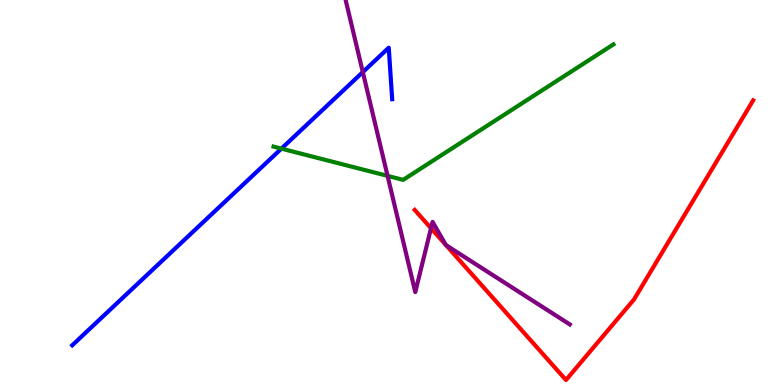[{'lines': ['blue', 'red'], 'intersections': []}, {'lines': ['green', 'red'], 'intersections': []}, {'lines': ['purple', 'red'], 'intersections': [{'x': 5.56, 'y': 4.07}, {'x': 5.75, 'y': 3.64}, {'x': 5.76, 'y': 3.63}]}, {'lines': ['blue', 'green'], 'intersections': [{'x': 3.63, 'y': 6.14}]}, {'lines': ['blue', 'purple'], 'intersections': [{'x': 4.68, 'y': 8.13}]}, {'lines': ['green', 'purple'], 'intersections': [{'x': 5.0, 'y': 5.43}]}]